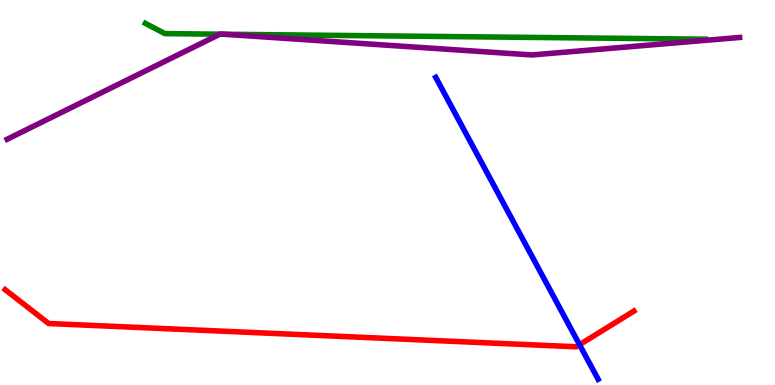[{'lines': ['blue', 'red'], 'intersections': [{'x': 7.48, 'y': 1.05}]}, {'lines': ['green', 'red'], 'intersections': []}, {'lines': ['purple', 'red'], 'intersections': []}, {'lines': ['blue', 'green'], 'intersections': []}, {'lines': ['blue', 'purple'], 'intersections': []}, {'lines': ['green', 'purple'], 'intersections': [{'x': 2.84, 'y': 9.11}, {'x': 2.89, 'y': 9.11}]}]